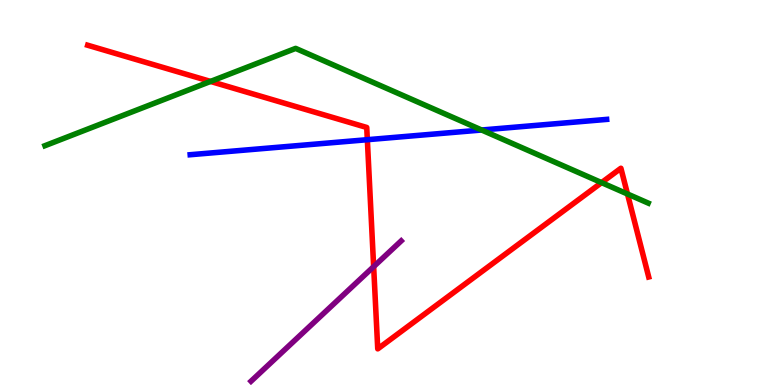[{'lines': ['blue', 'red'], 'intersections': [{'x': 4.74, 'y': 6.37}]}, {'lines': ['green', 'red'], 'intersections': [{'x': 2.72, 'y': 7.88}, {'x': 7.76, 'y': 5.26}, {'x': 8.1, 'y': 4.96}]}, {'lines': ['purple', 'red'], 'intersections': [{'x': 4.82, 'y': 3.07}]}, {'lines': ['blue', 'green'], 'intersections': [{'x': 6.21, 'y': 6.62}]}, {'lines': ['blue', 'purple'], 'intersections': []}, {'lines': ['green', 'purple'], 'intersections': []}]